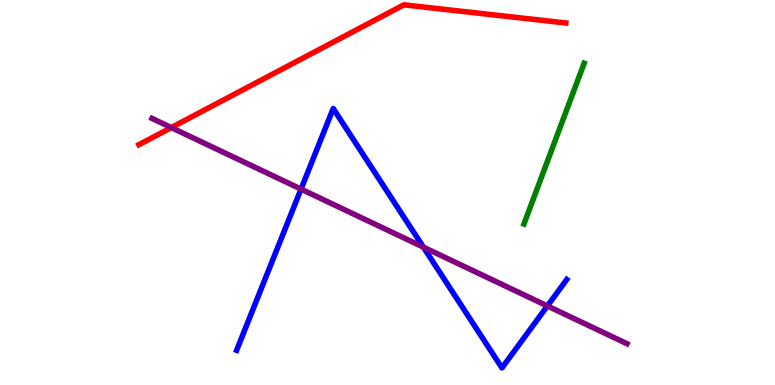[{'lines': ['blue', 'red'], 'intersections': []}, {'lines': ['green', 'red'], 'intersections': []}, {'lines': ['purple', 'red'], 'intersections': [{'x': 2.21, 'y': 6.69}]}, {'lines': ['blue', 'green'], 'intersections': []}, {'lines': ['blue', 'purple'], 'intersections': [{'x': 3.88, 'y': 5.09}, {'x': 5.46, 'y': 3.58}, {'x': 7.06, 'y': 2.05}]}, {'lines': ['green', 'purple'], 'intersections': []}]